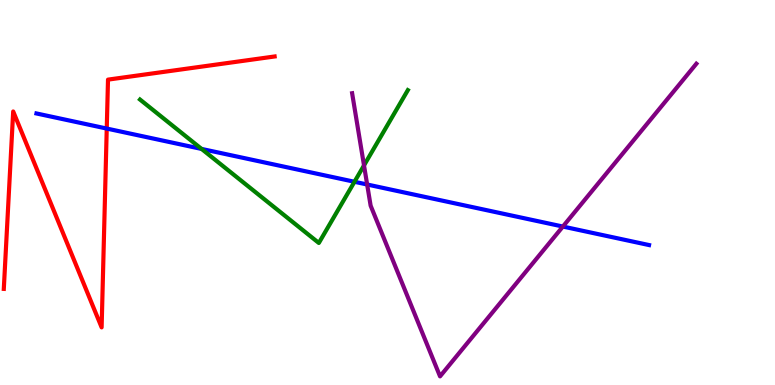[{'lines': ['blue', 'red'], 'intersections': [{'x': 1.38, 'y': 6.66}]}, {'lines': ['green', 'red'], 'intersections': []}, {'lines': ['purple', 'red'], 'intersections': []}, {'lines': ['blue', 'green'], 'intersections': [{'x': 2.6, 'y': 6.13}, {'x': 4.57, 'y': 5.28}]}, {'lines': ['blue', 'purple'], 'intersections': [{'x': 4.74, 'y': 5.21}, {'x': 7.26, 'y': 4.12}]}, {'lines': ['green', 'purple'], 'intersections': [{'x': 4.7, 'y': 5.7}]}]